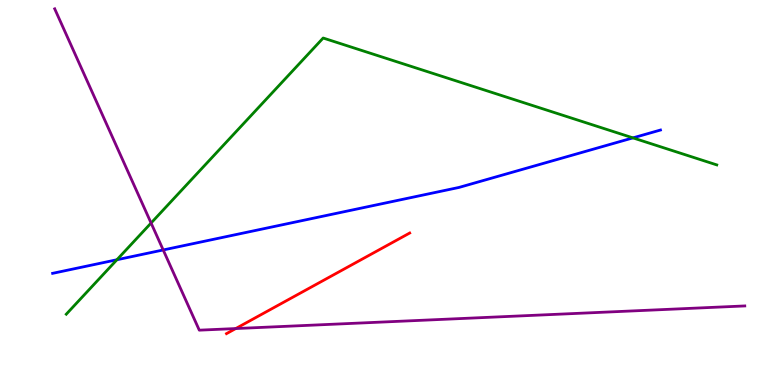[{'lines': ['blue', 'red'], 'intersections': []}, {'lines': ['green', 'red'], 'intersections': []}, {'lines': ['purple', 'red'], 'intersections': [{'x': 3.04, 'y': 1.47}]}, {'lines': ['blue', 'green'], 'intersections': [{'x': 1.51, 'y': 3.25}, {'x': 8.17, 'y': 6.42}]}, {'lines': ['blue', 'purple'], 'intersections': [{'x': 2.11, 'y': 3.51}]}, {'lines': ['green', 'purple'], 'intersections': [{'x': 1.95, 'y': 4.21}]}]